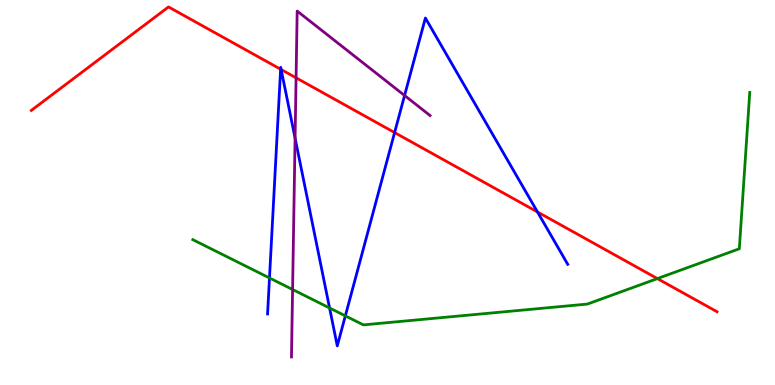[{'lines': ['blue', 'red'], 'intersections': [{'x': 3.62, 'y': 8.2}, {'x': 3.63, 'y': 8.19}, {'x': 5.09, 'y': 6.56}, {'x': 6.94, 'y': 4.49}]}, {'lines': ['green', 'red'], 'intersections': [{'x': 8.48, 'y': 2.76}]}, {'lines': ['purple', 'red'], 'intersections': [{'x': 3.82, 'y': 7.98}]}, {'lines': ['blue', 'green'], 'intersections': [{'x': 3.48, 'y': 2.78}, {'x': 4.25, 'y': 2.0}, {'x': 4.46, 'y': 1.8}]}, {'lines': ['blue', 'purple'], 'intersections': [{'x': 3.81, 'y': 6.41}, {'x': 5.22, 'y': 7.52}]}, {'lines': ['green', 'purple'], 'intersections': [{'x': 3.78, 'y': 2.48}]}]